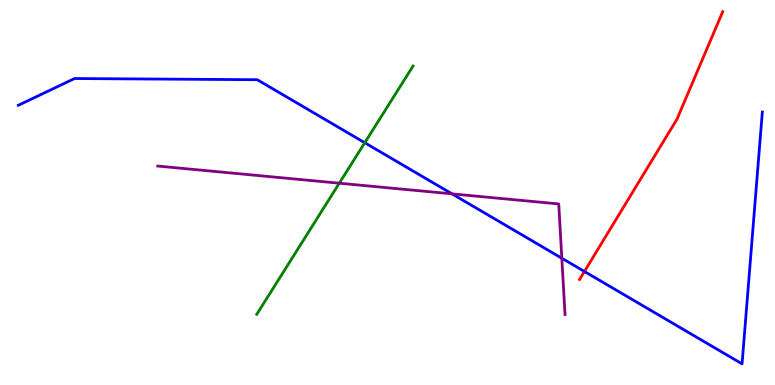[{'lines': ['blue', 'red'], 'intersections': [{'x': 7.54, 'y': 2.95}]}, {'lines': ['green', 'red'], 'intersections': []}, {'lines': ['purple', 'red'], 'intersections': []}, {'lines': ['blue', 'green'], 'intersections': [{'x': 4.71, 'y': 6.29}]}, {'lines': ['blue', 'purple'], 'intersections': [{'x': 5.83, 'y': 4.96}, {'x': 7.25, 'y': 3.29}]}, {'lines': ['green', 'purple'], 'intersections': [{'x': 4.38, 'y': 5.24}]}]